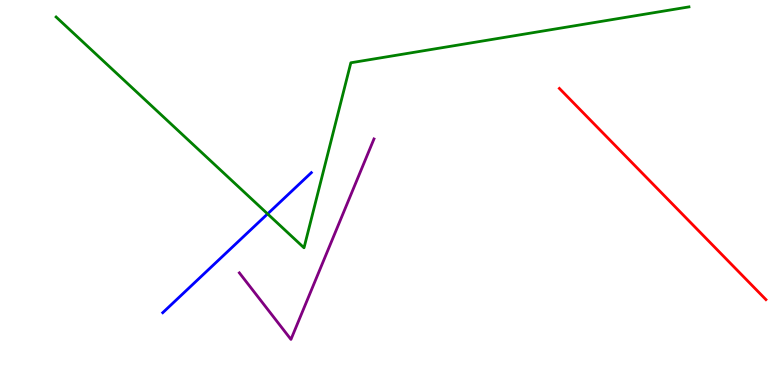[{'lines': ['blue', 'red'], 'intersections': []}, {'lines': ['green', 'red'], 'intersections': []}, {'lines': ['purple', 'red'], 'intersections': []}, {'lines': ['blue', 'green'], 'intersections': [{'x': 3.45, 'y': 4.44}]}, {'lines': ['blue', 'purple'], 'intersections': []}, {'lines': ['green', 'purple'], 'intersections': []}]